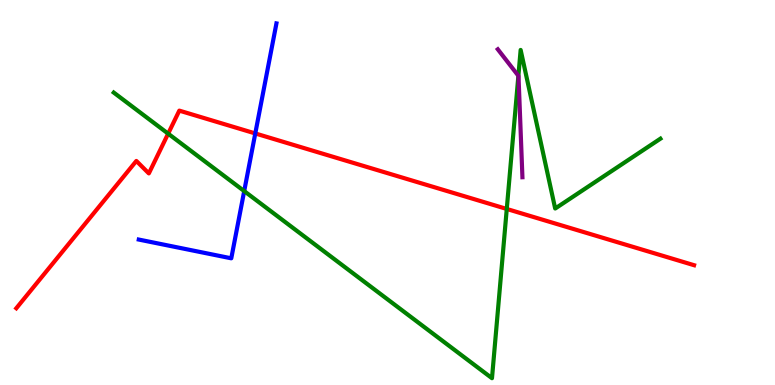[{'lines': ['blue', 'red'], 'intersections': [{'x': 3.29, 'y': 6.53}]}, {'lines': ['green', 'red'], 'intersections': [{'x': 2.17, 'y': 6.53}, {'x': 6.54, 'y': 4.57}]}, {'lines': ['purple', 'red'], 'intersections': []}, {'lines': ['blue', 'green'], 'intersections': [{'x': 3.15, 'y': 5.04}]}, {'lines': ['blue', 'purple'], 'intersections': []}, {'lines': ['green', 'purple'], 'intersections': [{'x': 6.69, 'y': 8.03}]}]